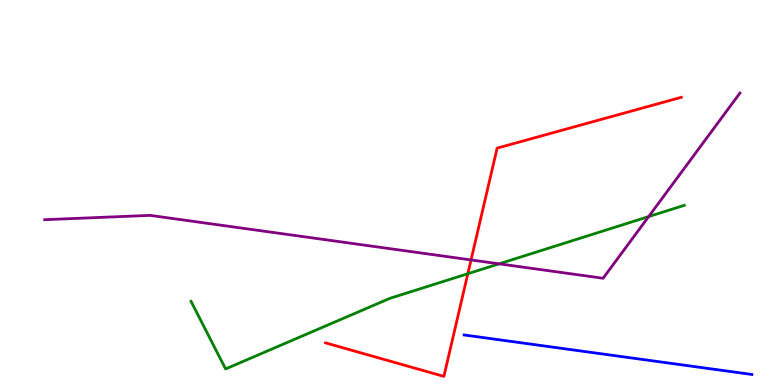[{'lines': ['blue', 'red'], 'intersections': []}, {'lines': ['green', 'red'], 'intersections': [{'x': 6.04, 'y': 2.89}]}, {'lines': ['purple', 'red'], 'intersections': [{'x': 6.08, 'y': 3.25}]}, {'lines': ['blue', 'green'], 'intersections': []}, {'lines': ['blue', 'purple'], 'intersections': []}, {'lines': ['green', 'purple'], 'intersections': [{'x': 6.44, 'y': 3.15}, {'x': 8.37, 'y': 4.37}]}]